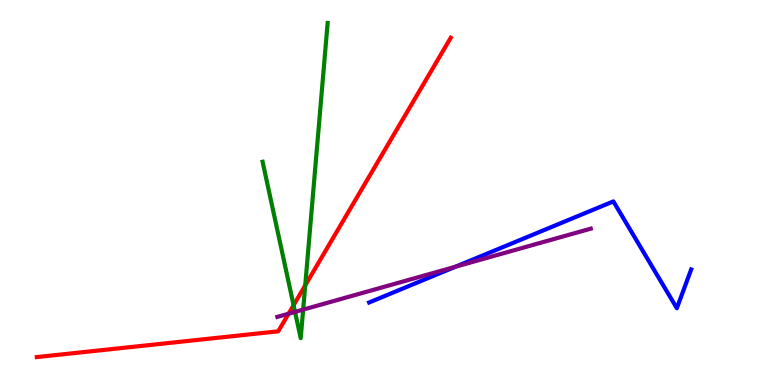[{'lines': ['blue', 'red'], 'intersections': []}, {'lines': ['green', 'red'], 'intersections': [{'x': 3.79, 'y': 2.07}, {'x': 3.94, 'y': 2.59}]}, {'lines': ['purple', 'red'], 'intersections': [{'x': 3.72, 'y': 1.85}]}, {'lines': ['blue', 'green'], 'intersections': []}, {'lines': ['blue', 'purple'], 'intersections': [{'x': 5.88, 'y': 3.07}]}, {'lines': ['green', 'purple'], 'intersections': [{'x': 3.81, 'y': 1.9}, {'x': 3.91, 'y': 1.96}]}]